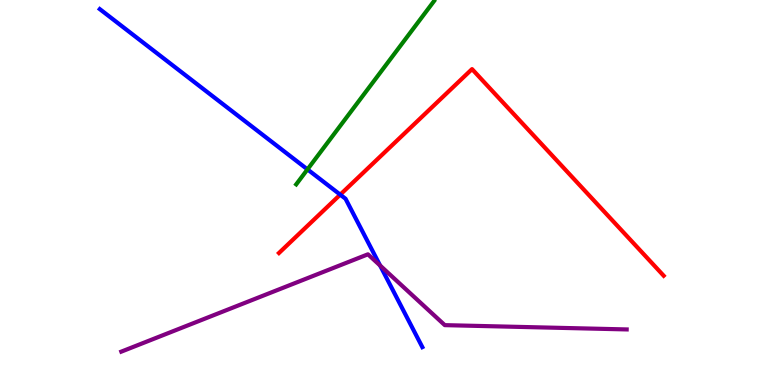[{'lines': ['blue', 'red'], 'intersections': [{'x': 4.39, 'y': 4.94}]}, {'lines': ['green', 'red'], 'intersections': []}, {'lines': ['purple', 'red'], 'intersections': []}, {'lines': ['blue', 'green'], 'intersections': [{'x': 3.97, 'y': 5.6}]}, {'lines': ['blue', 'purple'], 'intersections': [{'x': 4.9, 'y': 3.1}]}, {'lines': ['green', 'purple'], 'intersections': []}]